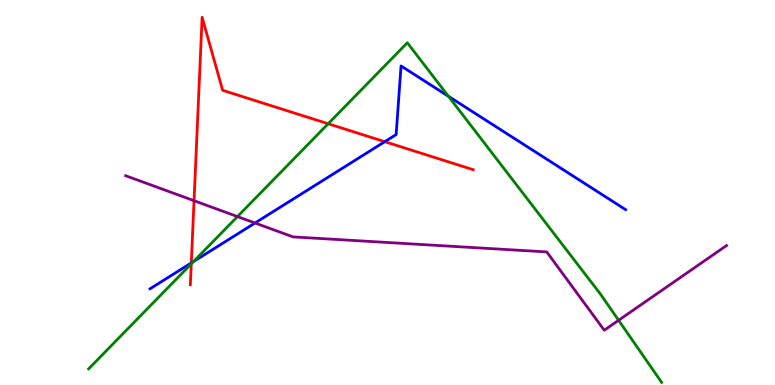[{'lines': ['blue', 'red'], 'intersections': [{'x': 2.47, 'y': 3.17}, {'x': 4.96, 'y': 6.32}]}, {'lines': ['green', 'red'], 'intersections': [{'x': 2.47, 'y': 3.15}, {'x': 4.23, 'y': 6.79}]}, {'lines': ['purple', 'red'], 'intersections': [{'x': 2.5, 'y': 4.79}]}, {'lines': ['blue', 'green'], 'intersections': [{'x': 2.5, 'y': 3.21}, {'x': 5.79, 'y': 7.5}]}, {'lines': ['blue', 'purple'], 'intersections': [{'x': 3.29, 'y': 4.21}]}, {'lines': ['green', 'purple'], 'intersections': [{'x': 3.06, 'y': 4.37}, {'x': 7.98, 'y': 1.68}]}]